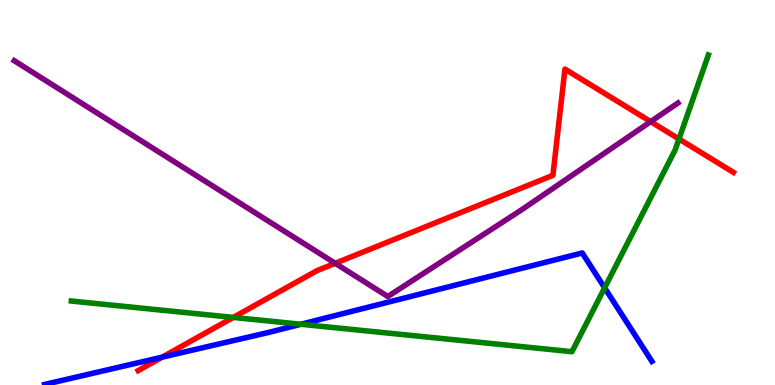[{'lines': ['blue', 'red'], 'intersections': [{'x': 2.09, 'y': 0.724}]}, {'lines': ['green', 'red'], 'intersections': [{'x': 3.01, 'y': 1.76}, {'x': 8.76, 'y': 6.39}]}, {'lines': ['purple', 'red'], 'intersections': [{'x': 4.32, 'y': 3.16}, {'x': 8.4, 'y': 6.84}]}, {'lines': ['blue', 'green'], 'intersections': [{'x': 3.88, 'y': 1.58}, {'x': 7.8, 'y': 2.52}]}, {'lines': ['blue', 'purple'], 'intersections': []}, {'lines': ['green', 'purple'], 'intersections': []}]